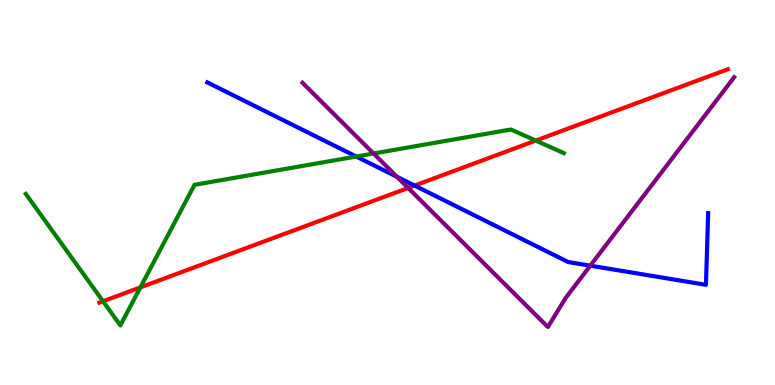[{'lines': ['blue', 'red'], 'intersections': [{'x': 5.35, 'y': 5.18}]}, {'lines': ['green', 'red'], 'intersections': [{'x': 1.33, 'y': 2.17}, {'x': 1.81, 'y': 2.54}, {'x': 6.91, 'y': 6.35}]}, {'lines': ['purple', 'red'], 'intersections': [{'x': 5.27, 'y': 5.12}]}, {'lines': ['blue', 'green'], 'intersections': [{'x': 4.6, 'y': 5.93}]}, {'lines': ['blue', 'purple'], 'intersections': [{'x': 5.12, 'y': 5.41}, {'x': 7.62, 'y': 3.1}]}, {'lines': ['green', 'purple'], 'intersections': [{'x': 4.82, 'y': 6.01}]}]